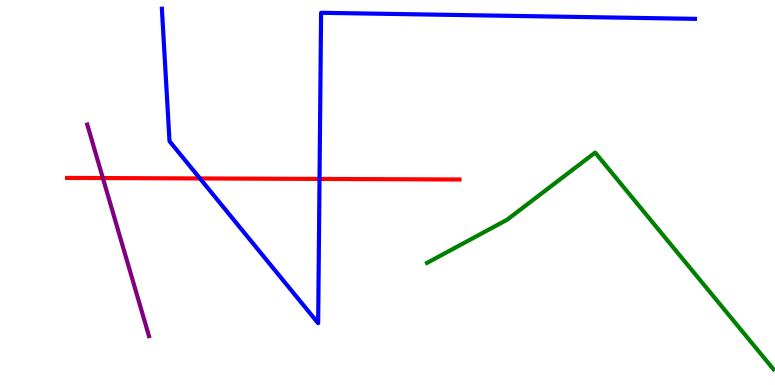[{'lines': ['blue', 'red'], 'intersections': [{'x': 2.58, 'y': 5.36}, {'x': 4.12, 'y': 5.35}]}, {'lines': ['green', 'red'], 'intersections': []}, {'lines': ['purple', 'red'], 'intersections': [{'x': 1.33, 'y': 5.38}]}, {'lines': ['blue', 'green'], 'intersections': []}, {'lines': ['blue', 'purple'], 'intersections': []}, {'lines': ['green', 'purple'], 'intersections': []}]